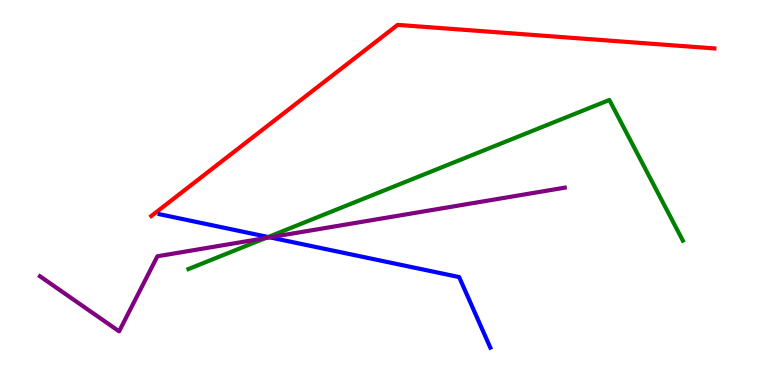[{'lines': ['blue', 'red'], 'intersections': []}, {'lines': ['green', 'red'], 'intersections': []}, {'lines': ['purple', 'red'], 'intersections': []}, {'lines': ['blue', 'green'], 'intersections': [{'x': 3.46, 'y': 3.84}]}, {'lines': ['blue', 'purple'], 'intersections': [{'x': 3.48, 'y': 3.84}]}, {'lines': ['green', 'purple'], 'intersections': [{'x': 3.43, 'y': 3.82}]}]